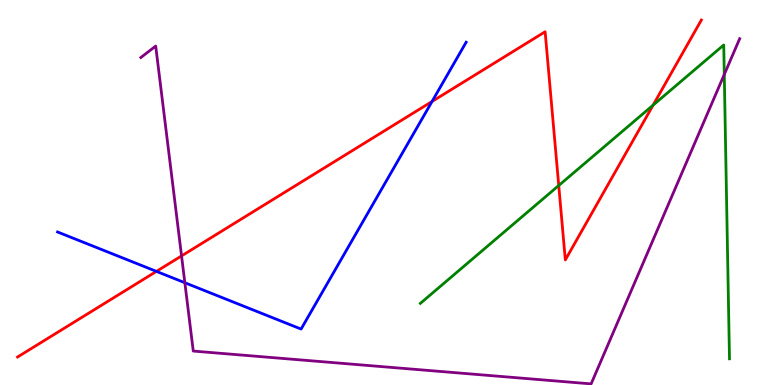[{'lines': ['blue', 'red'], 'intersections': [{'x': 2.02, 'y': 2.95}, {'x': 5.57, 'y': 7.36}]}, {'lines': ['green', 'red'], 'intersections': [{'x': 7.21, 'y': 5.18}, {'x': 8.43, 'y': 7.27}]}, {'lines': ['purple', 'red'], 'intersections': [{'x': 2.34, 'y': 3.35}]}, {'lines': ['blue', 'green'], 'intersections': []}, {'lines': ['blue', 'purple'], 'intersections': [{'x': 2.39, 'y': 2.66}]}, {'lines': ['green', 'purple'], 'intersections': [{'x': 9.35, 'y': 8.07}]}]